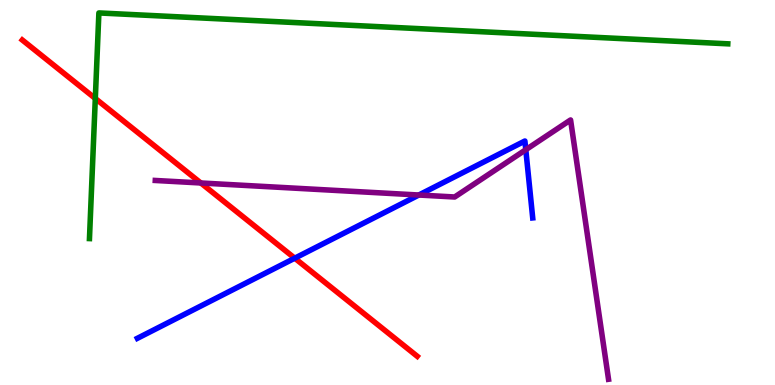[{'lines': ['blue', 'red'], 'intersections': [{'x': 3.8, 'y': 3.29}]}, {'lines': ['green', 'red'], 'intersections': [{'x': 1.23, 'y': 7.44}]}, {'lines': ['purple', 'red'], 'intersections': [{'x': 2.59, 'y': 5.25}]}, {'lines': ['blue', 'green'], 'intersections': []}, {'lines': ['blue', 'purple'], 'intersections': [{'x': 5.4, 'y': 4.93}, {'x': 6.78, 'y': 6.11}]}, {'lines': ['green', 'purple'], 'intersections': []}]